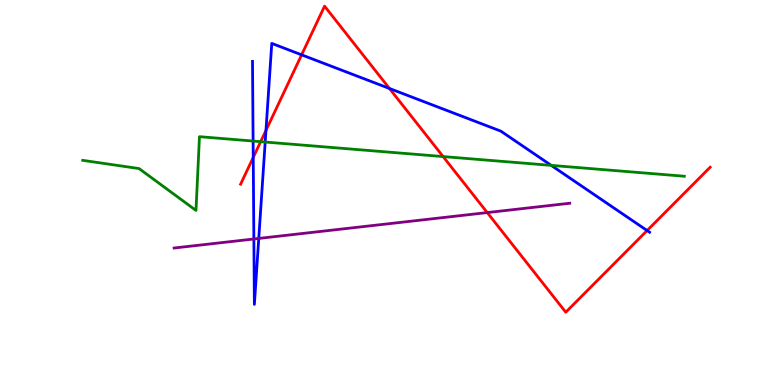[{'lines': ['blue', 'red'], 'intersections': [{'x': 3.27, 'y': 5.91}, {'x': 3.43, 'y': 6.61}, {'x': 3.89, 'y': 8.58}, {'x': 5.03, 'y': 7.7}, {'x': 8.35, 'y': 4.01}]}, {'lines': ['green', 'red'], 'intersections': [{'x': 3.36, 'y': 6.32}, {'x': 5.72, 'y': 5.93}]}, {'lines': ['purple', 'red'], 'intersections': [{'x': 6.29, 'y': 4.48}]}, {'lines': ['blue', 'green'], 'intersections': [{'x': 3.27, 'y': 6.34}, {'x': 3.42, 'y': 6.31}, {'x': 7.11, 'y': 5.7}]}, {'lines': ['blue', 'purple'], 'intersections': [{'x': 3.28, 'y': 3.79}, {'x': 3.34, 'y': 3.81}]}, {'lines': ['green', 'purple'], 'intersections': []}]